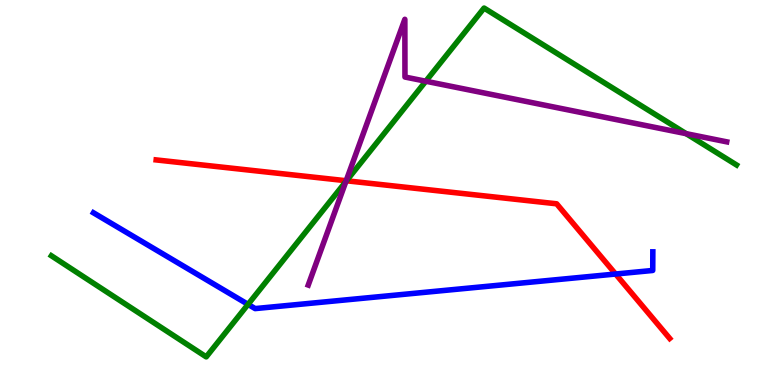[{'lines': ['blue', 'red'], 'intersections': [{'x': 7.94, 'y': 2.88}]}, {'lines': ['green', 'red'], 'intersections': [{'x': 4.47, 'y': 5.3}]}, {'lines': ['purple', 'red'], 'intersections': [{'x': 4.47, 'y': 5.31}]}, {'lines': ['blue', 'green'], 'intersections': [{'x': 3.2, 'y': 2.09}]}, {'lines': ['blue', 'purple'], 'intersections': []}, {'lines': ['green', 'purple'], 'intersections': [{'x': 4.46, 'y': 5.28}, {'x': 5.49, 'y': 7.89}, {'x': 8.85, 'y': 6.53}]}]